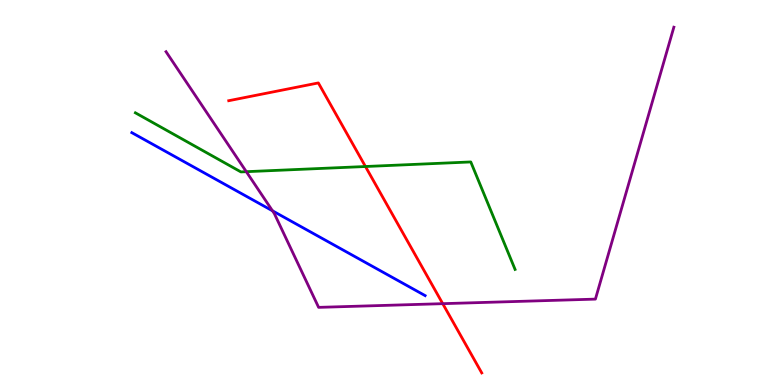[{'lines': ['blue', 'red'], 'intersections': []}, {'lines': ['green', 'red'], 'intersections': [{'x': 4.72, 'y': 5.67}]}, {'lines': ['purple', 'red'], 'intersections': [{'x': 5.71, 'y': 2.11}]}, {'lines': ['blue', 'green'], 'intersections': []}, {'lines': ['blue', 'purple'], 'intersections': [{'x': 3.52, 'y': 4.52}]}, {'lines': ['green', 'purple'], 'intersections': [{'x': 3.18, 'y': 5.54}]}]